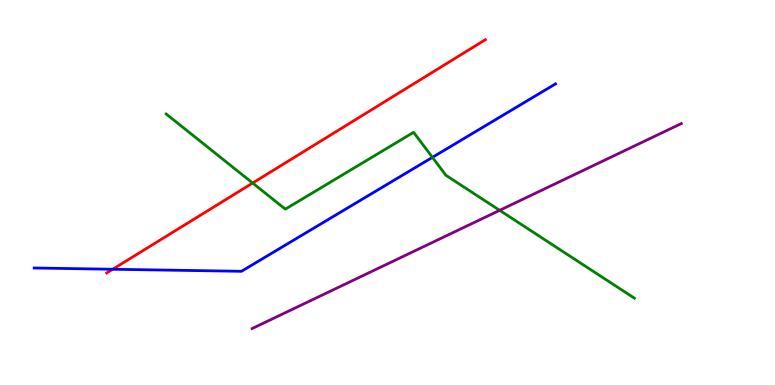[{'lines': ['blue', 'red'], 'intersections': [{'x': 1.45, 'y': 3.01}]}, {'lines': ['green', 'red'], 'intersections': [{'x': 3.26, 'y': 5.25}]}, {'lines': ['purple', 'red'], 'intersections': []}, {'lines': ['blue', 'green'], 'intersections': [{'x': 5.58, 'y': 5.91}]}, {'lines': ['blue', 'purple'], 'intersections': []}, {'lines': ['green', 'purple'], 'intersections': [{'x': 6.45, 'y': 4.54}]}]